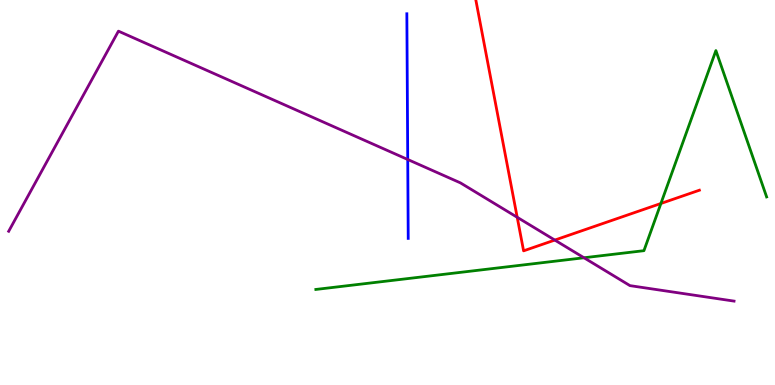[{'lines': ['blue', 'red'], 'intersections': []}, {'lines': ['green', 'red'], 'intersections': [{'x': 8.53, 'y': 4.71}]}, {'lines': ['purple', 'red'], 'intersections': [{'x': 6.67, 'y': 4.36}, {'x': 7.16, 'y': 3.76}]}, {'lines': ['blue', 'green'], 'intersections': []}, {'lines': ['blue', 'purple'], 'intersections': [{'x': 5.26, 'y': 5.86}]}, {'lines': ['green', 'purple'], 'intersections': [{'x': 7.54, 'y': 3.3}]}]